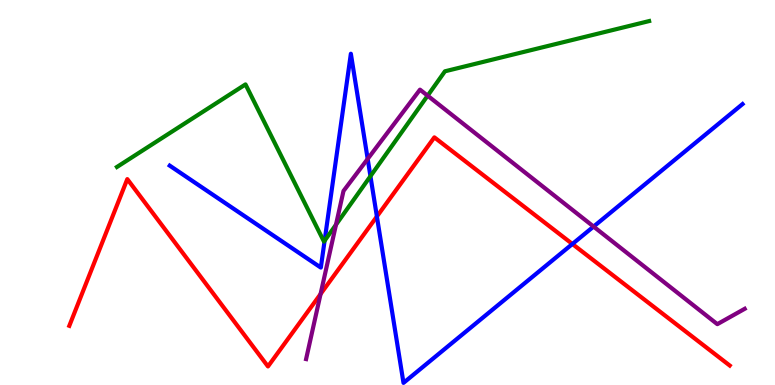[{'lines': ['blue', 'red'], 'intersections': [{'x': 4.86, 'y': 4.38}, {'x': 7.39, 'y': 3.66}]}, {'lines': ['green', 'red'], 'intersections': []}, {'lines': ['purple', 'red'], 'intersections': [{'x': 4.14, 'y': 2.36}]}, {'lines': ['blue', 'green'], 'intersections': [{'x': 4.19, 'y': 3.75}, {'x': 4.78, 'y': 5.42}]}, {'lines': ['blue', 'purple'], 'intersections': [{'x': 4.74, 'y': 5.87}, {'x': 7.66, 'y': 4.12}]}, {'lines': ['green', 'purple'], 'intersections': [{'x': 4.34, 'y': 4.16}, {'x': 5.52, 'y': 7.51}]}]